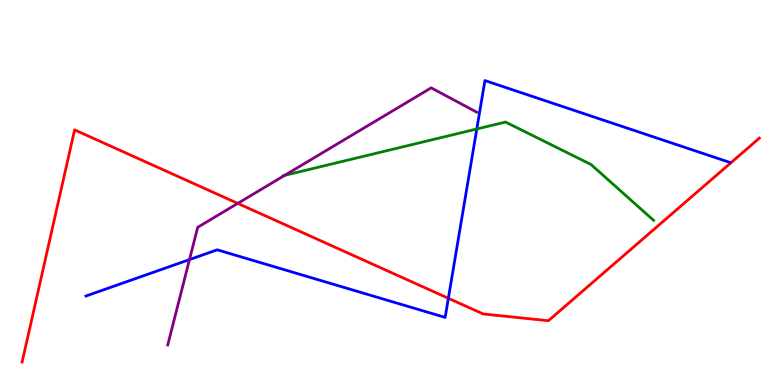[{'lines': ['blue', 'red'], 'intersections': [{'x': 5.79, 'y': 2.25}]}, {'lines': ['green', 'red'], 'intersections': []}, {'lines': ['purple', 'red'], 'intersections': [{'x': 3.07, 'y': 4.72}]}, {'lines': ['blue', 'green'], 'intersections': [{'x': 6.15, 'y': 6.65}]}, {'lines': ['blue', 'purple'], 'intersections': [{'x': 2.44, 'y': 3.26}]}, {'lines': ['green', 'purple'], 'intersections': [{'x': 3.67, 'y': 5.45}]}]